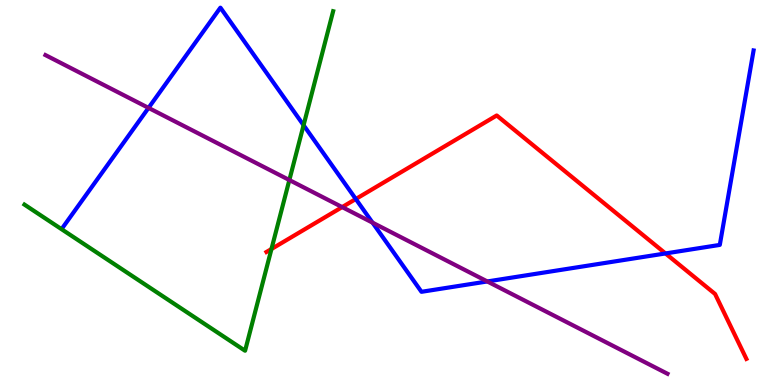[{'lines': ['blue', 'red'], 'intersections': [{'x': 4.59, 'y': 4.83}, {'x': 8.59, 'y': 3.42}]}, {'lines': ['green', 'red'], 'intersections': [{'x': 3.5, 'y': 3.53}]}, {'lines': ['purple', 'red'], 'intersections': [{'x': 4.42, 'y': 4.62}]}, {'lines': ['blue', 'green'], 'intersections': [{'x': 3.92, 'y': 6.75}]}, {'lines': ['blue', 'purple'], 'intersections': [{'x': 1.92, 'y': 7.2}, {'x': 4.81, 'y': 4.22}, {'x': 6.29, 'y': 2.69}]}, {'lines': ['green', 'purple'], 'intersections': [{'x': 3.73, 'y': 5.32}]}]